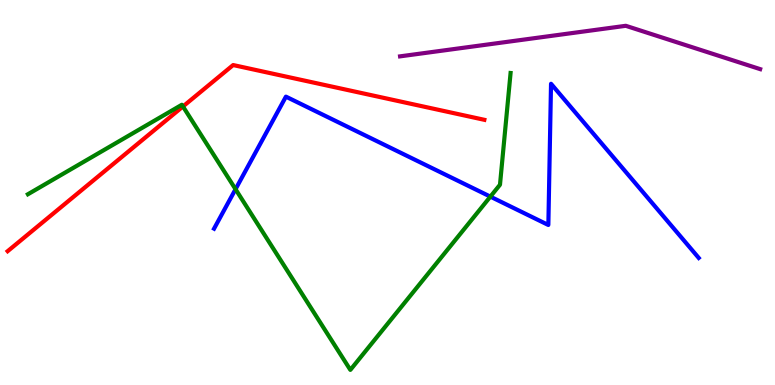[{'lines': ['blue', 'red'], 'intersections': []}, {'lines': ['green', 'red'], 'intersections': [{'x': 2.36, 'y': 7.23}]}, {'lines': ['purple', 'red'], 'intersections': []}, {'lines': ['blue', 'green'], 'intersections': [{'x': 3.04, 'y': 5.09}, {'x': 6.33, 'y': 4.89}]}, {'lines': ['blue', 'purple'], 'intersections': []}, {'lines': ['green', 'purple'], 'intersections': []}]